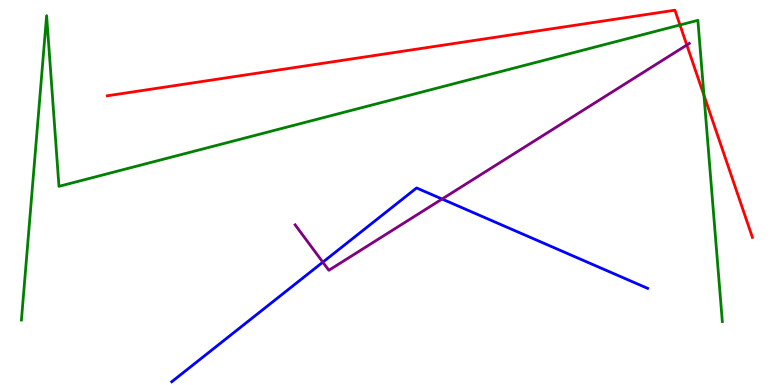[{'lines': ['blue', 'red'], 'intersections': []}, {'lines': ['green', 'red'], 'intersections': [{'x': 8.77, 'y': 9.35}, {'x': 9.08, 'y': 7.52}]}, {'lines': ['purple', 'red'], 'intersections': [{'x': 8.86, 'y': 8.83}]}, {'lines': ['blue', 'green'], 'intersections': []}, {'lines': ['blue', 'purple'], 'intersections': [{'x': 4.17, 'y': 3.19}, {'x': 5.7, 'y': 4.83}]}, {'lines': ['green', 'purple'], 'intersections': []}]